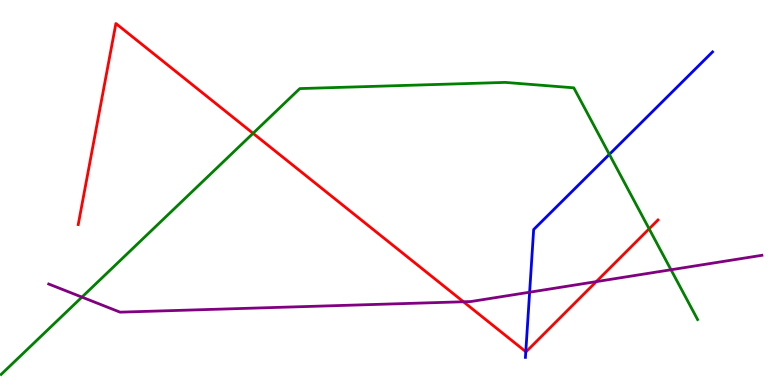[{'lines': ['blue', 'red'], 'intersections': [{'x': 6.78, 'y': 0.865}]}, {'lines': ['green', 'red'], 'intersections': [{'x': 3.27, 'y': 6.54}, {'x': 8.38, 'y': 4.06}]}, {'lines': ['purple', 'red'], 'intersections': [{'x': 5.98, 'y': 2.16}, {'x': 7.69, 'y': 2.69}]}, {'lines': ['blue', 'green'], 'intersections': [{'x': 7.86, 'y': 5.99}]}, {'lines': ['blue', 'purple'], 'intersections': [{'x': 6.83, 'y': 2.41}]}, {'lines': ['green', 'purple'], 'intersections': [{'x': 1.06, 'y': 2.28}, {'x': 8.66, 'y': 2.99}]}]